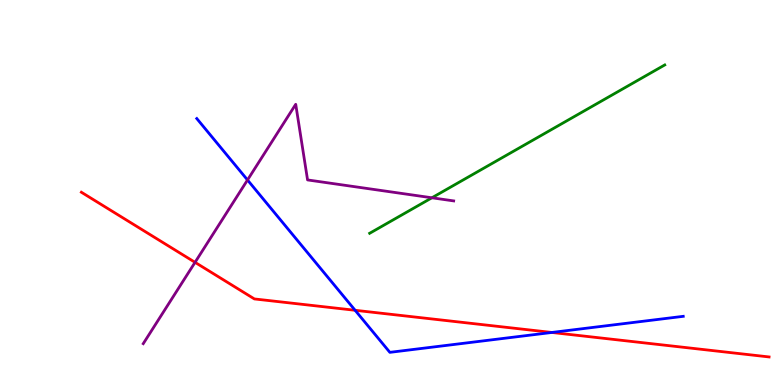[{'lines': ['blue', 'red'], 'intersections': [{'x': 4.58, 'y': 1.94}, {'x': 7.12, 'y': 1.36}]}, {'lines': ['green', 'red'], 'intersections': []}, {'lines': ['purple', 'red'], 'intersections': [{'x': 2.52, 'y': 3.19}]}, {'lines': ['blue', 'green'], 'intersections': []}, {'lines': ['blue', 'purple'], 'intersections': [{'x': 3.19, 'y': 5.33}]}, {'lines': ['green', 'purple'], 'intersections': [{'x': 5.57, 'y': 4.86}]}]